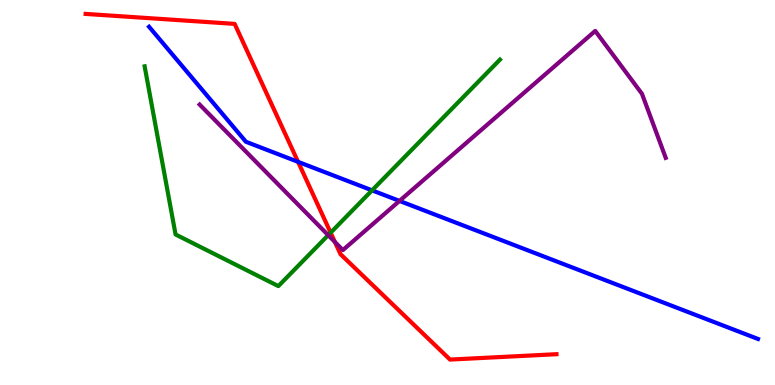[{'lines': ['blue', 'red'], 'intersections': [{'x': 3.85, 'y': 5.8}]}, {'lines': ['green', 'red'], 'intersections': [{'x': 4.27, 'y': 3.96}]}, {'lines': ['purple', 'red'], 'intersections': [{'x': 4.32, 'y': 3.71}]}, {'lines': ['blue', 'green'], 'intersections': [{'x': 4.8, 'y': 5.06}]}, {'lines': ['blue', 'purple'], 'intersections': [{'x': 5.15, 'y': 4.78}]}, {'lines': ['green', 'purple'], 'intersections': [{'x': 4.23, 'y': 3.89}]}]